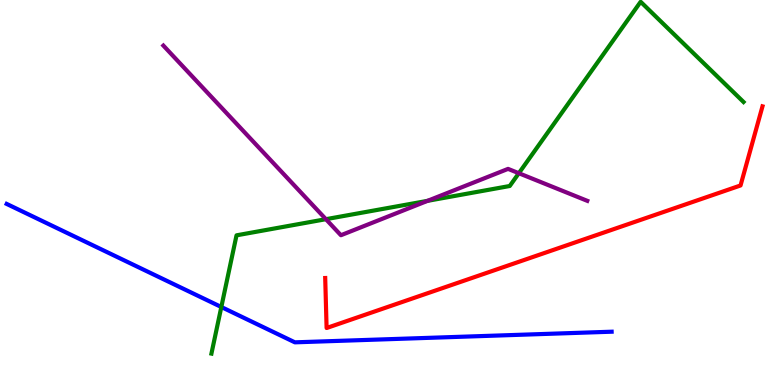[{'lines': ['blue', 'red'], 'intersections': []}, {'lines': ['green', 'red'], 'intersections': []}, {'lines': ['purple', 'red'], 'intersections': []}, {'lines': ['blue', 'green'], 'intersections': [{'x': 2.86, 'y': 2.03}]}, {'lines': ['blue', 'purple'], 'intersections': []}, {'lines': ['green', 'purple'], 'intersections': [{'x': 4.21, 'y': 4.31}, {'x': 5.52, 'y': 4.78}, {'x': 6.69, 'y': 5.5}]}]